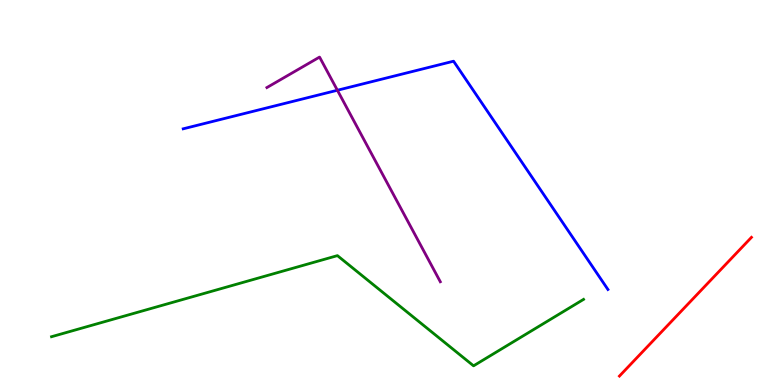[{'lines': ['blue', 'red'], 'intersections': []}, {'lines': ['green', 'red'], 'intersections': []}, {'lines': ['purple', 'red'], 'intersections': []}, {'lines': ['blue', 'green'], 'intersections': []}, {'lines': ['blue', 'purple'], 'intersections': [{'x': 4.35, 'y': 7.66}]}, {'lines': ['green', 'purple'], 'intersections': []}]